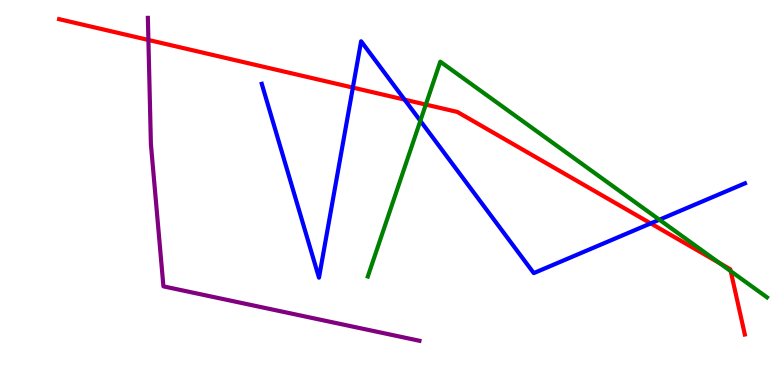[{'lines': ['blue', 'red'], 'intersections': [{'x': 4.55, 'y': 7.73}, {'x': 5.22, 'y': 7.41}, {'x': 8.4, 'y': 4.2}]}, {'lines': ['green', 'red'], 'intersections': [{'x': 5.49, 'y': 7.28}, {'x': 9.28, 'y': 3.17}, {'x': 9.43, 'y': 2.96}]}, {'lines': ['purple', 'red'], 'intersections': [{'x': 1.91, 'y': 8.96}]}, {'lines': ['blue', 'green'], 'intersections': [{'x': 5.42, 'y': 6.86}, {'x': 8.51, 'y': 4.29}]}, {'lines': ['blue', 'purple'], 'intersections': []}, {'lines': ['green', 'purple'], 'intersections': []}]